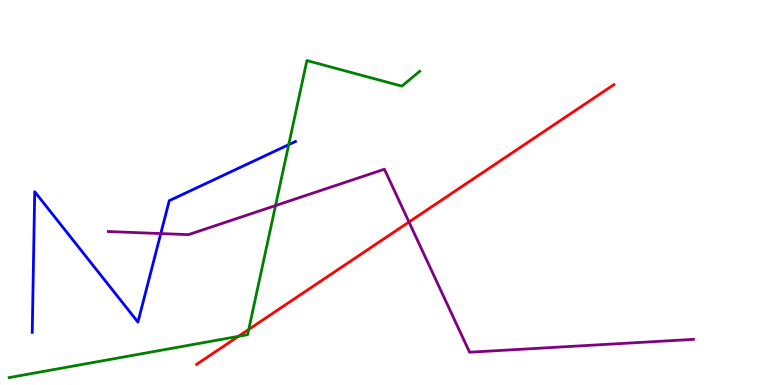[{'lines': ['blue', 'red'], 'intersections': []}, {'lines': ['green', 'red'], 'intersections': [{'x': 3.08, 'y': 1.26}, {'x': 3.21, 'y': 1.44}]}, {'lines': ['purple', 'red'], 'intersections': [{'x': 5.28, 'y': 4.23}]}, {'lines': ['blue', 'green'], 'intersections': [{'x': 3.73, 'y': 6.24}]}, {'lines': ['blue', 'purple'], 'intersections': [{'x': 2.07, 'y': 3.93}]}, {'lines': ['green', 'purple'], 'intersections': [{'x': 3.56, 'y': 4.66}]}]